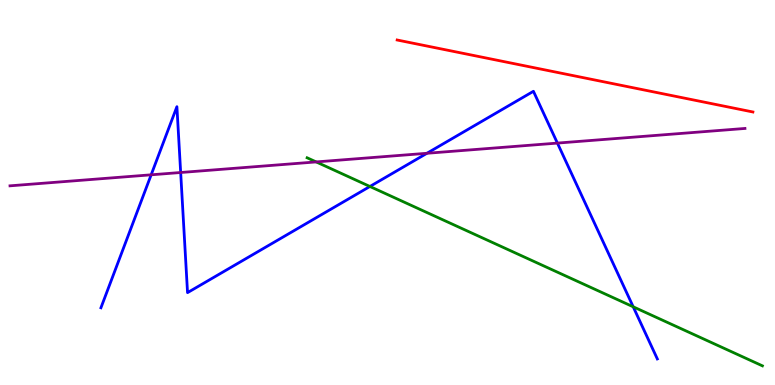[{'lines': ['blue', 'red'], 'intersections': []}, {'lines': ['green', 'red'], 'intersections': []}, {'lines': ['purple', 'red'], 'intersections': []}, {'lines': ['blue', 'green'], 'intersections': [{'x': 4.77, 'y': 5.16}, {'x': 8.17, 'y': 2.03}]}, {'lines': ['blue', 'purple'], 'intersections': [{'x': 1.95, 'y': 5.46}, {'x': 2.33, 'y': 5.52}, {'x': 5.51, 'y': 6.02}, {'x': 7.19, 'y': 6.28}]}, {'lines': ['green', 'purple'], 'intersections': [{'x': 4.08, 'y': 5.79}]}]